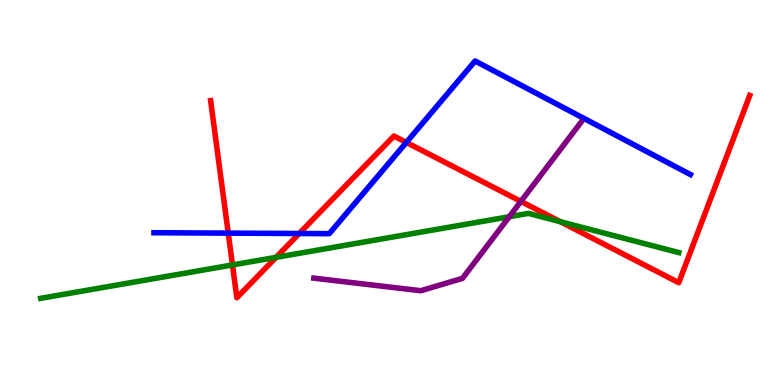[{'lines': ['blue', 'red'], 'intersections': [{'x': 2.94, 'y': 3.94}, {'x': 3.86, 'y': 3.94}, {'x': 5.24, 'y': 6.3}]}, {'lines': ['green', 'red'], 'intersections': [{'x': 3.0, 'y': 3.12}, {'x': 3.56, 'y': 3.32}, {'x': 7.23, 'y': 4.24}]}, {'lines': ['purple', 'red'], 'intersections': [{'x': 6.72, 'y': 4.77}]}, {'lines': ['blue', 'green'], 'intersections': []}, {'lines': ['blue', 'purple'], 'intersections': []}, {'lines': ['green', 'purple'], 'intersections': [{'x': 6.57, 'y': 4.37}]}]